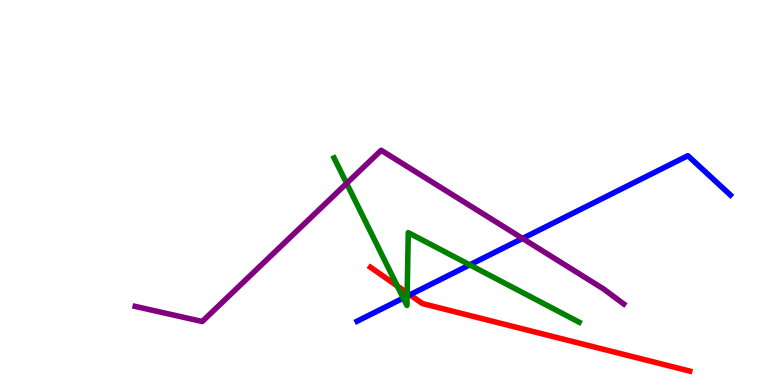[{'lines': ['blue', 'red'], 'intersections': [{'x': 5.29, 'y': 2.34}]}, {'lines': ['green', 'red'], 'intersections': [{'x': 5.13, 'y': 2.57}, {'x': 5.25, 'y': 2.39}]}, {'lines': ['purple', 'red'], 'intersections': []}, {'lines': ['blue', 'green'], 'intersections': [{'x': 5.2, 'y': 2.26}, {'x': 5.25, 'y': 2.31}, {'x': 6.06, 'y': 3.12}]}, {'lines': ['blue', 'purple'], 'intersections': [{'x': 6.74, 'y': 3.81}]}, {'lines': ['green', 'purple'], 'intersections': [{'x': 4.47, 'y': 5.24}]}]